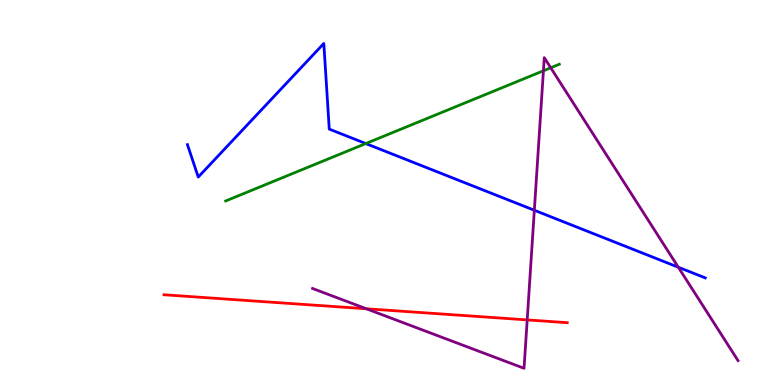[{'lines': ['blue', 'red'], 'intersections': []}, {'lines': ['green', 'red'], 'intersections': []}, {'lines': ['purple', 'red'], 'intersections': [{'x': 4.73, 'y': 1.98}, {'x': 6.8, 'y': 1.69}]}, {'lines': ['blue', 'green'], 'intersections': [{'x': 4.72, 'y': 6.27}]}, {'lines': ['blue', 'purple'], 'intersections': [{'x': 6.89, 'y': 4.54}, {'x': 8.75, 'y': 3.06}]}, {'lines': ['green', 'purple'], 'intersections': [{'x': 7.01, 'y': 8.16}, {'x': 7.11, 'y': 8.24}]}]